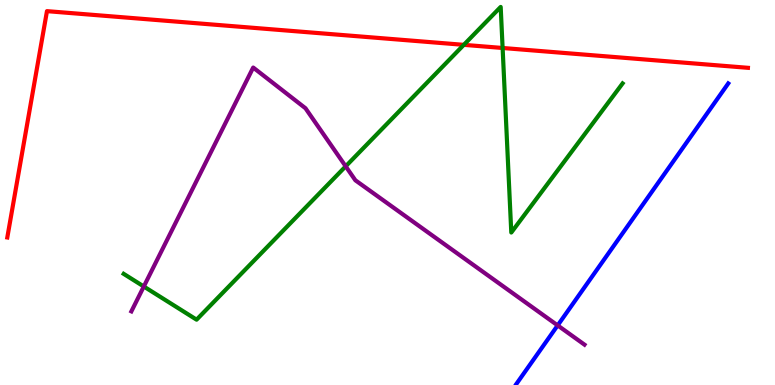[{'lines': ['blue', 'red'], 'intersections': []}, {'lines': ['green', 'red'], 'intersections': [{'x': 5.98, 'y': 8.84}, {'x': 6.49, 'y': 8.75}]}, {'lines': ['purple', 'red'], 'intersections': []}, {'lines': ['blue', 'green'], 'intersections': []}, {'lines': ['blue', 'purple'], 'intersections': [{'x': 7.2, 'y': 1.55}]}, {'lines': ['green', 'purple'], 'intersections': [{'x': 1.86, 'y': 2.56}, {'x': 4.46, 'y': 5.68}]}]